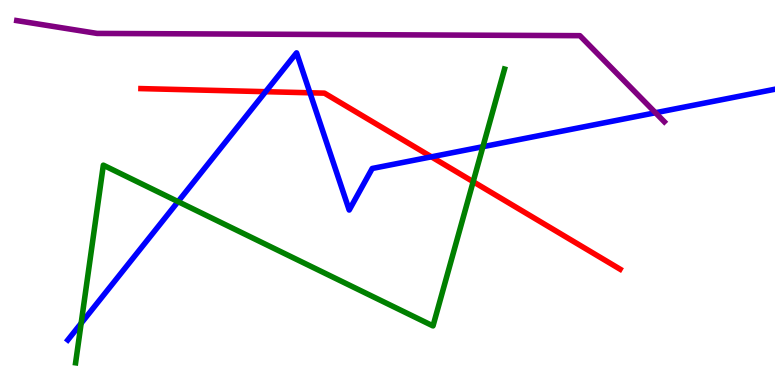[{'lines': ['blue', 'red'], 'intersections': [{'x': 3.43, 'y': 7.62}, {'x': 4.0, 'y': 7.59}, {'x': 5.57, 'y': 5.93}]}, {'lines': ['green', 'red'], 'intersections': [{'x': 6.11, 'y': 5.28}]}, {'lines': ['purple', 'red'], 'intersections': []}, {'lines': ['blue', 'green'], 'intersections': [{'x': 1.05, 'y': 1.6}, {'x': 2.3, 'y': 4.76}, {'x': 6.23, 'y': 6.19}]}, {'lines': ['blue', 'purple'], 'intersections': [{'x': 8.46, 'y': 7.07}]}, {'lines': ['green', 'purple'], 'intersections': []}]